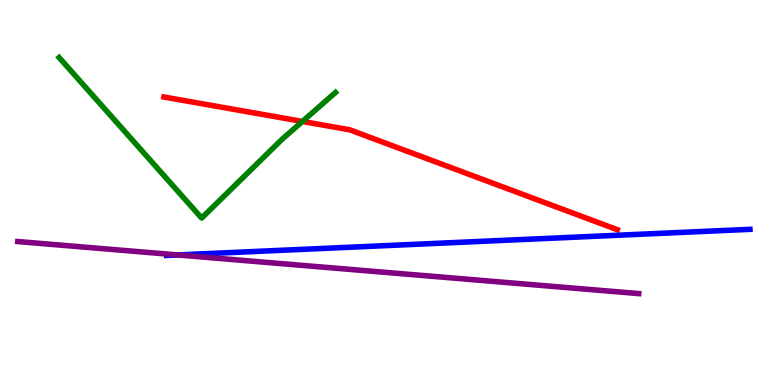[{'lines': ['blue', 'red'], 'intersections': []}, {'lines': ['green', 'red'], 'intersections': [{'x': 3.9, 'y': 6.85}]}, {'lines': ['purple', 'red'], 'intersections': []}, {'lines': ['blue', 'green'], 'intersections': []}, {'lines': ['blue', 'purple'], 'intersections': [{'x': 2.29, 'y': 3.38}]}, {'lines': ['green', 'purple'], 'intersections': []}]